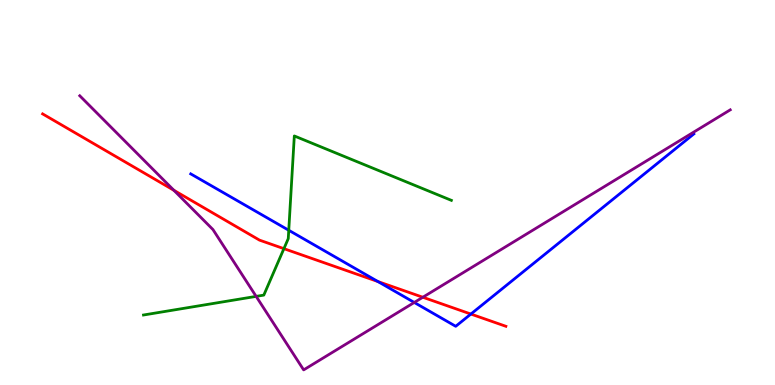[{'lines': ['blue', 'red'], 'intersections': [{'x': 4.88, 'y': 2.69}, {'x': 6.08, 'y': 1.84}]}, {'lines': ['green', 'red'], 'intersections': [{'x': 3.66, 'y': 3.54}]}, {'lines': ['purple', 'red'], 'intersections': [{'x': 2.24, 'y': 5.06}, {'x': 5.46, 'y': 2.28}]}, {'lines': ['blue', 'green'], 'intersections': [{'x': 3.73, 'y': 4.02}]}, {'lines': ['blue', 'purple'], 'intersections': [{'x': 5.35, 'y': 2.14}]}, {'lines': ['green', 'purple'], 'intersections': [{'x': 3.31, 'y': 2.3}]}]